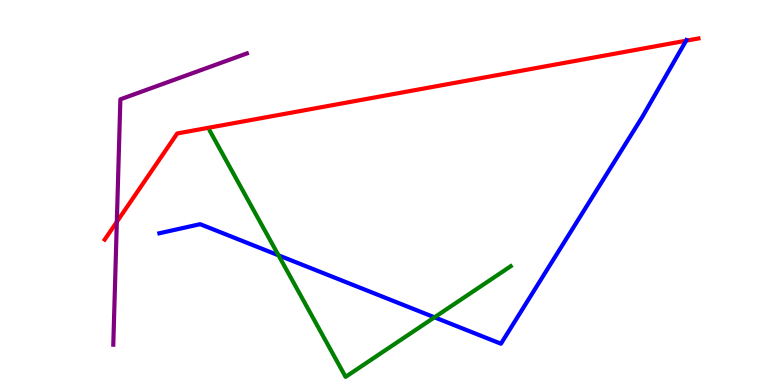[{'lines': ['blue', 'red'], 'intersections': [{'x': 8.85, 'y': 8.94}]}, {'lines': ['green', 'red'], 'intersections': []}, {'lines': ['purple', 'red'], 'intersections': [{'x': 1.51, 'y': 4.24}]}, {'lines': ['blue', 'green'], 'intersections': [{'x': 3.59, 'y': 3.37}, {'x': 5.61, 'y': 1.76}]}, {'lines': ['blue', 'purple'], 'intersections': []}, {'lines': ['green', 'purple'], 'intersections': []}]